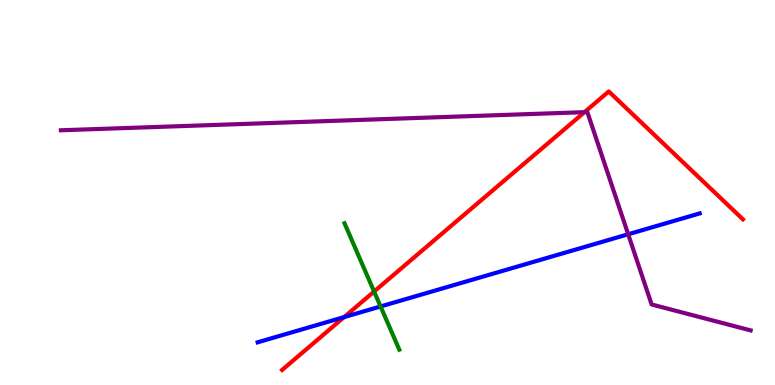[{'lines': ['blue', 'red'], 'intersections': [{'x': 4.44, 'y': 1.76}]}, {'lines': ['green', 'red'], 'intersections': [{'x': 4.83, 'y': 2.43}]}, {'lines': ['purple', 'red'], 'intersections': [{'x': 7.54, 'y': 7.09}]}, {'lines': ['blue', 'green'], 'intersections': [{'x': 4.91, 'y': 2.04}]}, {'lines': ['blue', 'purple'], 'intersections': [{'x': 8.11, 'y': 3.92}]}, {'lines': ['green', 'purple'], 'intersections': []}]